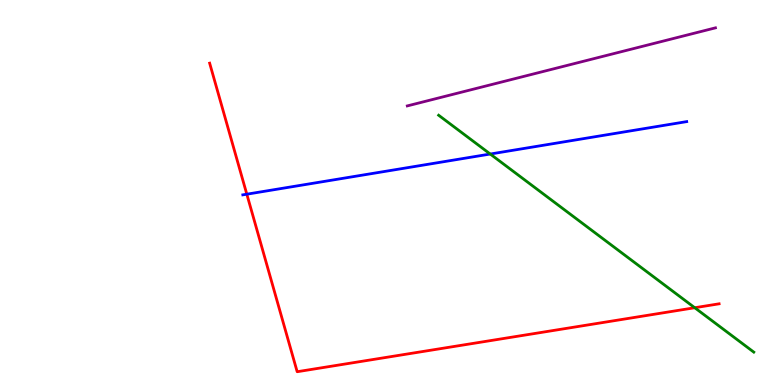[{'lines': ['blue', 'red'], 'intersections': [{'x': 3.18, 'y': 4.96}]}, {'lines': ['green', 'red'], 'intersections': [{'x': 8.96, 'y': 2.01}]}, {'lines': ['purple', 'red'], 'intersections': []}, {'lines': ['blue', 'green'], 'intersections': [{'x': 6.33, 'y': 6.0}]}, {'lines': ['blue', 'purple'], 'intersections': []}, {'lines': ['green', 'purple'], 'intersections': []}]